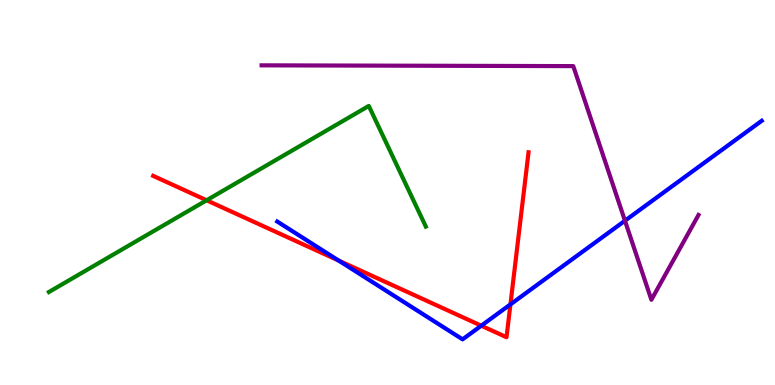[{'lines': ['blue', 'red'], 'intersections': [{'x': 4.37, 'y': 3.23}, {'x': 6.21, 'y': 1.54}, {'x': 6.59, 'y': 2.09}]}, {'lines': ['green', 'red'], 'intersections': [{'x': 2.67, 'y': 4.8}]}, {'lines': ['purple', 'red'], 'intersections': []}, {'lines': ['blue', 'green'], 'intersections': []}, {'lines': ['blue', 'purple'], 'intersections': [{'x': 8.06, 'y': 4.27}]}, {'lines': ['green', 'purple'], 'intersections': []}]